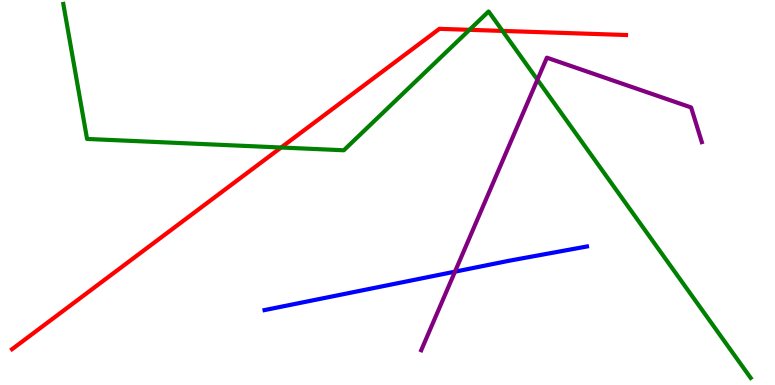[{'lines': ['blue', 'red'], 'intersections': []}, {'lines': ['green', 'red'], 'intersections': [{'x': 3.63, 'y': 6.17}, {'x': 6.06, 'y': 9.23}, {'x': 6.48, 'y': 9.2}]}, {'lines': ['purple', 'red'], 'intersections': []}, {'lines': ['blue', 'green'], 'intersections': []}, {'lines': ['blue', 'purple'], 'intersections': [{'x': 5.87, 'y': 2.94}]}, {'lines': ['green', 'purple'], 'intersections': [{'x': 6.93, 'y': 7.93}]}]